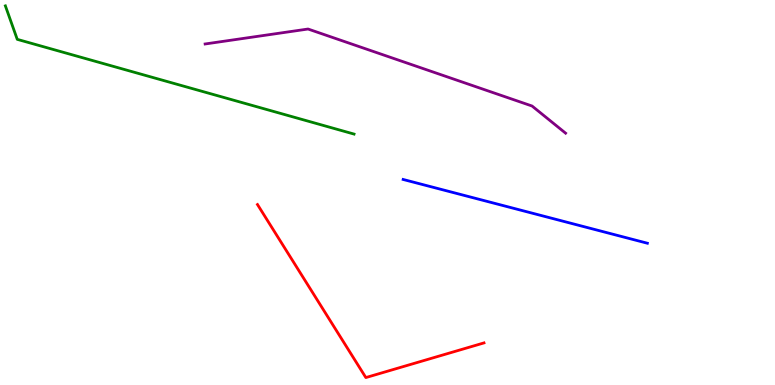[{'lines': ['blue', 'red'], 'intersections': []}, {'lines': ['green', 'red'], 'intersections': []}, {'lines': ['purple', 'red'], 'intersections': []}, {'lines': ['blue', 'green'], 'intersections': []}, {'lines': ['blue', 'purple'], 'intersections': []}, {'lines': ['green', 'purple'], 'intersections': []}]